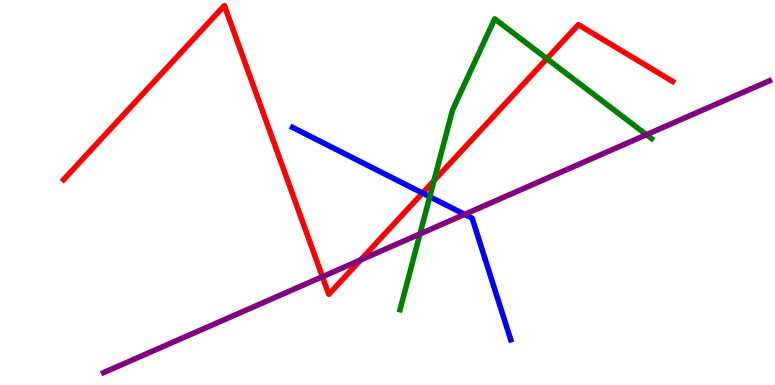[{'lines': ['blue', 'red'], 'intersections': [{'x': 5.45, 'y': 4.99}]}, {'lines': ['green', 'red'], 'intersections': [{'x': 5.6, 'y': 5.31}, {'x': 7.06, 'y': 8.48}]}, {'lines': ['purple', 'red'], 'intersections': [{'x': 4.16, 'y': 2.81}, {'x': 4.65, 'y': 3.25}]}, {'lines': ['blue', 'green'], 'intersections': [{'x': 5.55, 'y': 4.89}]}, {'lines': ['blue', 'purple'], 'intersections': [{'x': 6.0, 'y': 4.43}]}, {'lines': ['green', 'purple'], 'intersections': [{'x': 5.42, 'y': 3.92}, {'x': 8.34, 'y': 6.5}]}]